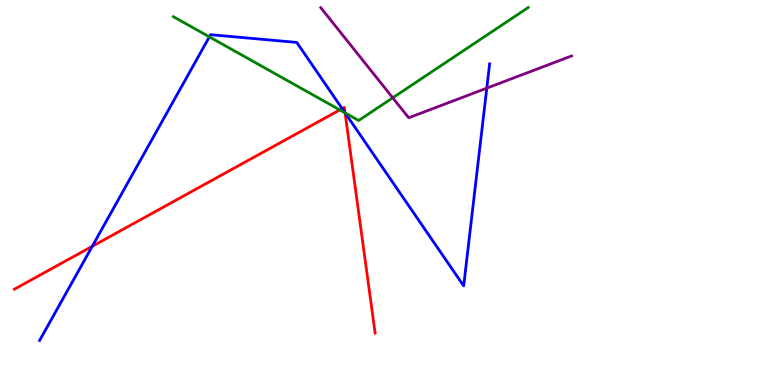[{'lines': ['blue', 'red'], 'intersections': [{'x': 1.19, 'y': 3.6}, {'x': 4.41, 'y': 7.18}, {'x': 4.45, 'y': 7.07}]}, {'lines': ['green', 'red'], 'intersections': [{'x': 4.38, 'y': 7.14}, {'x': 4.45, 'y': 7.07}]}, {'lines': ['purple', 'red'], 'intersections': []}, {'lines': ['blue', 'green'], 'intersections': [{'x': 2.7, 'y': 9.04}, {'x': 4.45, 'y': 7.07}]}, {'lines': ['blue', 'purple'], 'intersections': [{'x': 6.28, 'y': 7.71}]}, {'lines': ['green', 'purple'], 'intersections': [{'x': 5.07, 'y': 7.46}]}]